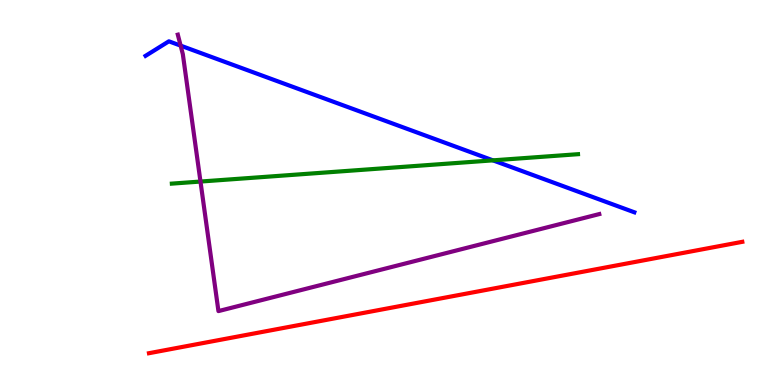[{'lines': ['blue', 'red'], 'intersections': []}, {'lines': ['green', 'red'], 'intersections': []}, {'lines': ['purple', 'red'], 'intersections': []}, {'lines': ['blue', 'green'], 'intersections': [{'x': 6.36, 'y': 5.83}]}, {'lines': ['blue', 'purple'], 'intersections': [{'x': 2.33, 'y': 8.81}]}, {'lines': ['green', 'purple'], 'intersections': [{'x': 2.59, 'y': 5.28}]}]